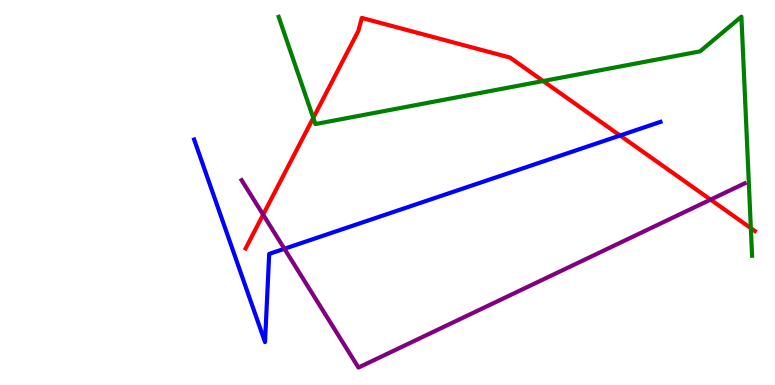[{'lines': ['blue', 'red'], 'intersections': [{'x': 8.0, 'y': 6.48}]}, {'lines': ['green', 'red'], 'intersections': [{'x': 4.04, 'y': 6.94}, {'x': 7.01, 'y': 7.9}, {'x': 9.69, 'y': 4.07}]}, {'lines': ['purple', 'red'], 'intersections': [{'x': 3.4, 'y': 4.42}, {'x': 9.17, 'y': 4.81}]}, {'lines': ['blue', 'green'], 'intersections': []}, {'lines': ['blue', 'purple'], 'intersections': [{'x': 3.67, 'y': 3.54}]}, {'lines': ['green', 'purple'], 'intersections': []}]